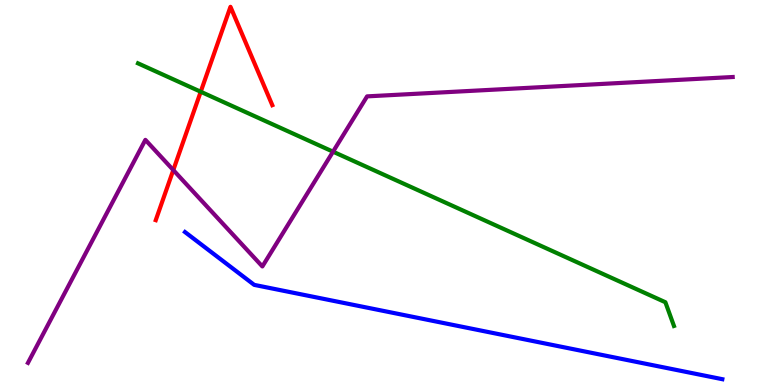[{'lines': ['blue', 'red'], 'intersections': []}, {'lines': ['green', 'red'], 'intersections': [{'x': 2.59, 'y': 7.62}]}, {'lines': ['purple', 'red'], 'intersections': [{'x': 2.24, 'y': 5.58}]}, {'lines': ['blue', 'green'], 'intersections': []}, {'lines': ['blue', 'purple'], 'intersections': []}, {'lines': ['green', 'purple'], 'intersections': [{'x': 4.3, 'y': 6.06}]}]